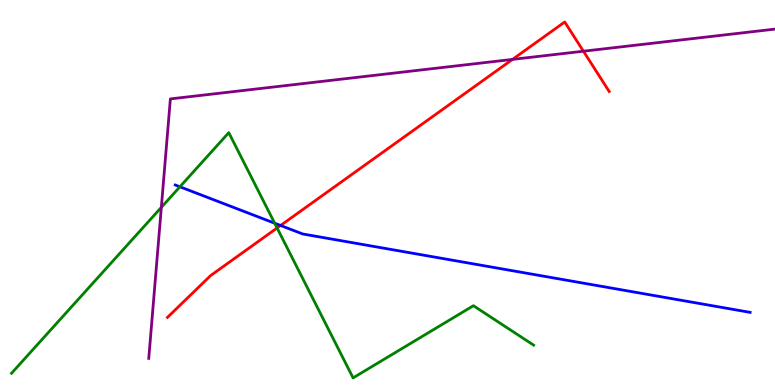[{'lines': ['blue', 'red'], 'intersections': [{'x': 3.62, 'y': 4.14}]}, {'lines': ['green', 'red'], 'intersections': [{'x': 3.58, 'y': 4.08}]}, {'lines': ['purple', 'red'], 'intersections': [{'x': 6.61, 'y': 8.46}, {'x': 7.53, 'y': 8.67}]}, {'lines': ['blue', 'green'], 'intersections': [{'x': 2.32, 'y': 5.15}, {'x': 3.54, 'y': 4.2}]}, {'lines': ['blue', 'purple'], 'intersections': []}, {'lines': ['green', 'purple'], 'intersections': [{'x': 2.08, 'y': 4.61}]}]